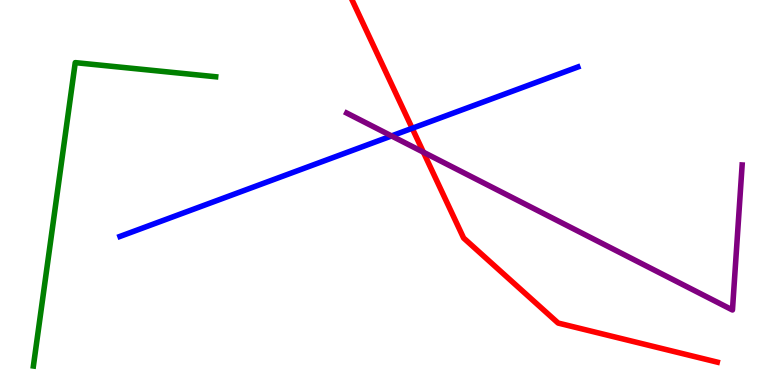[{'lines': ['blue', 'red'], 'intersections': [{'x': 5.32, 'y': 6.67}]}, {'lines': ['green', 'red'], 'intersections': []}, {'lines': ['purple', 'red'], 'intersections': [{'x': 5.46, 'y': 6.05}]}, {'lines': ['blue', 'green'], 'intersections': []}, {'lines': ['blue', 'purple'], 'intersections': [{'x': 5.05, 'y': 6.47}]}, {'lines': ['green', 'purple'], 'intersections': []}]